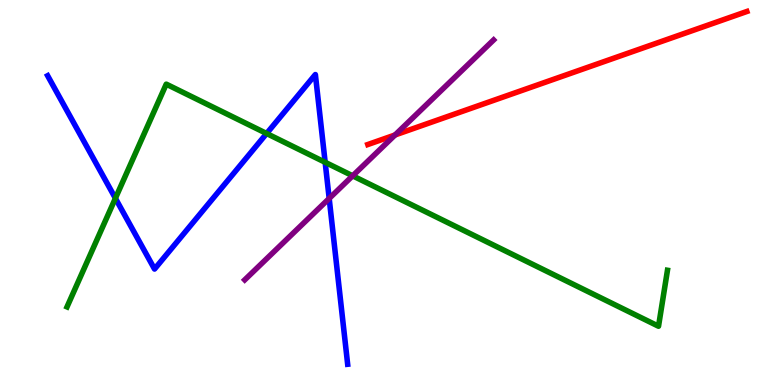[{'lines': ['blue', 'red'], 'intersections': []}, {'lines': ['green', 'red'], 'intersections': []}, {'lines': ['purple', 'red'], 'intersections': [{'x': 5.1, 'y': 6.49}]}, {'lines': ['blue', 'green'], 'intersections': [{'x': 1.49, 'y': 4.85}, {'x': 3.44, 'y': 6.53}, {'x': 4.2, 'y': 5.78}]}, {'lines': ['blue', 'purple'], 'intersections': [{'x': 4.25, 'y': 4.85}]}, {'lines': ['green', 'purple'], 'intersections': [{'x': 4.55, 'y': 5.43}]}]